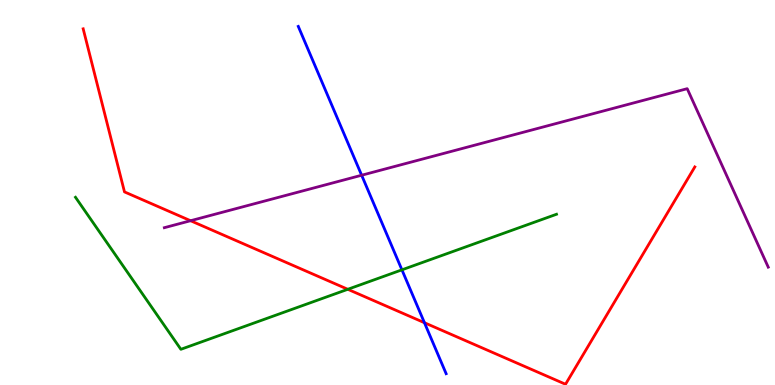[{'lines': ['blue', 'red'], 'intersections': [{'x': 5.48, 'y': 1.62}]}, {'lines': ['green', 'red'], 'intersections': [{'x': 4.49, 'y': 2.49}]}, {'lines': ['purple', 'red'], 'intersections': [{'x': 2.46, 'y': 4.27}]}, {'lines': ['blue', 'green'], 'intersections': [{'x': 5.19, 'y': 2.99}]}, {'lines': ['blue', 'purple'], 'intersections': [{'x': 4.67, 'y': 5.45}]}, {'lines': ['green', 'purple'], 'intersections': []}]